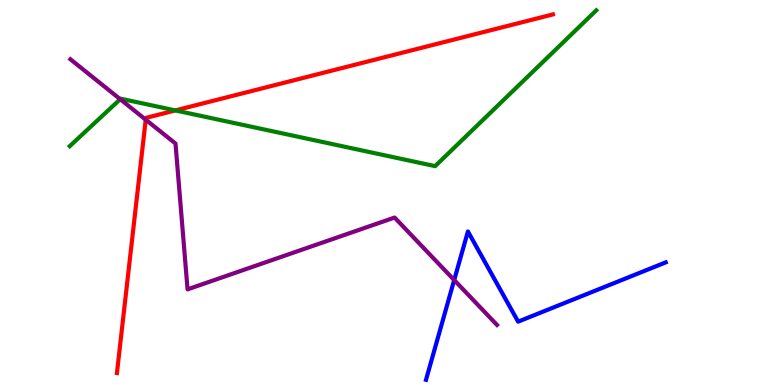[{'lines': ['blue', 'red'], 'intersections': []}, {'lines': ['green', 'red'], 'intersections': [{'x': 2.26, 'y': 7.13}]}, {'lines': ['purple', 'red'], 'intersections': [{'x': 1.88, 'y': 6.89}]}, {'lines': ['blue', 'green'], 'intersections': []}, {'lines': ['blue', 'purple'], 'intersections': [{'x': 5.86, 'y': 2.73}]}, {'lines': ['green', 'purple'], 'intersections': [{'x': 1.55, 'y': 7.42}]}]